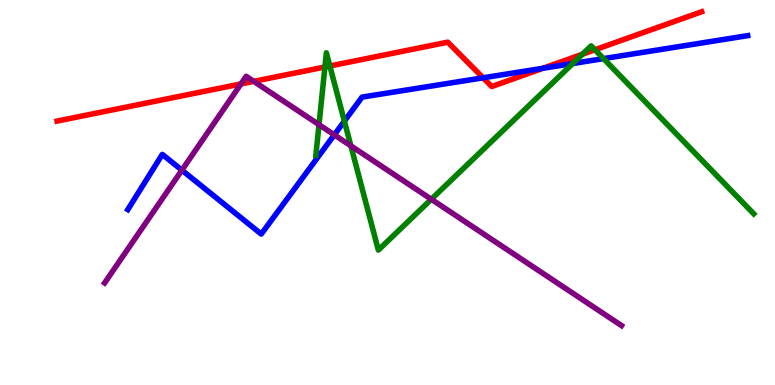[{'lines': ['blue', 'red'], 'intersections': [{'x': 6.23, 'y': 7.98}, {'x': 7.01, 'y': 8.23}]}, {'lines': ['green', 'red'], 'intersections': [{'x': 4.19, 'y': 8.26}, {'x': 4.26, 'y': 8.29}, {'x': 7.52, 'y': 8.59}, {'x': 7.68, 'y': 8.71}]}, {'lines': ['purple', 'red'], 'intersections': [{'x': 3.11, 'y': 7.82}, {'x': 3.27, 'y': 7.89}]}, {'lines': ['blue', 'green'], 'intersections': [{'x': 4.44, 'y': 6.85}, {'x': 7.39, 'y': 8.35}, {'x': 7.79, 'y': 8.48}]}, {'lines': ['blue', 'purple'], 'intersections': [{'x': 2.35, 'y': 5.58}, {'x': 4.31, 'y': 6.5}]}, {'lines': ['green', 'purple'], 'intersections': [{'x': 4.12, 'y': 6.76}, {'x': 4.53, 'y': 6.21}, {'x': 5.57, 'y': 4.82}]}]